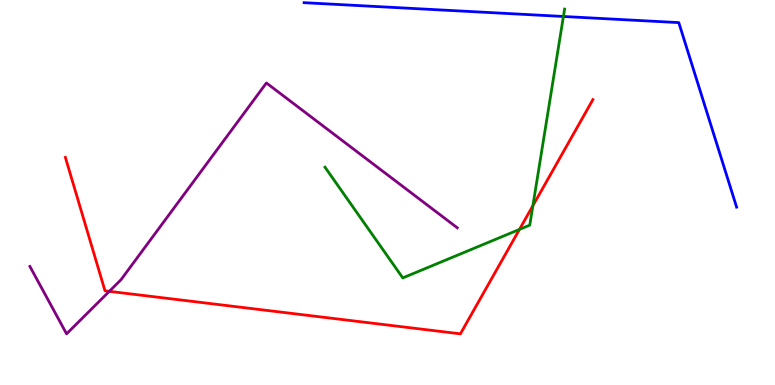[{'lines': ['blue', 'red'], 'intersections': []}, {'lines': ['green', 'red'], 'intersections': [{'x': 6.7, 'y': 4.04}, {'x': 6.88, 'y': 4.66}]}, {'lines': ['purple', 'red'], 'intersections': [{'x': 1.41, 'y': 2.43}]}, {'lines': ['blue', 'green'], 'intersections': [{'x': 7.27, 'y': 9.57}]}, {'lines': ['blue', 'purple'], 'intersections': []}, {'lines': ['green', 'purple'], 'intersections': []}]